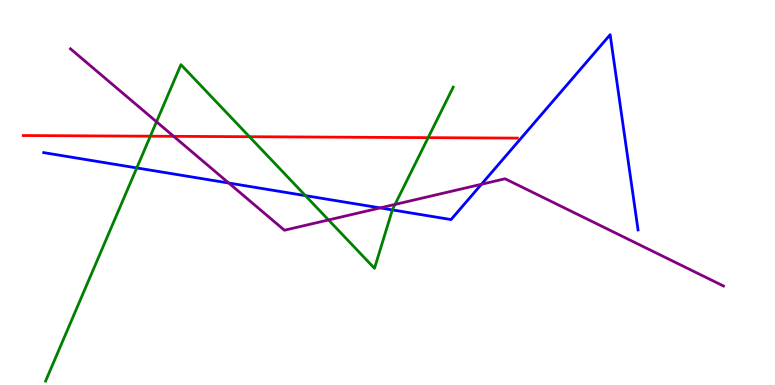[{'lines': ['blue', 'red'], 'intersections': []}, {'lines': ['green', 'red'], 'intersections': [{'x': 1.94, 'y': 6.46}, {'x': 3.22, 'y': 6.45}, {'x': 5.52, 'y': 6.42}]}, {'lines': ['purple', 'red'], 'intersections': [{'x': 2.24, 'y': 6.46}]}, {'lines': ['blue', 'green'], 'intersections': [{'x': 1.76, 'y': 5.64}, {'x': 3.94, 'y': 4.92}, {'x': 5.06, 'y': 4.55}]}, {'lines': ['blue', 'purple'], 'intersections': [{'x': 2.95, 'y': 5.25}, {'x': 4.9, 'y': 4.6}, {'x': 6.21, 'y': 5.21}]}, {'lines': ['green', 'purple'], 'intersections': [{'x': 2.02, 'y': 6.84}, {'x': 4.24, 'y': 4.29}, {'x': 5.1, 'y': 4.69}]}]